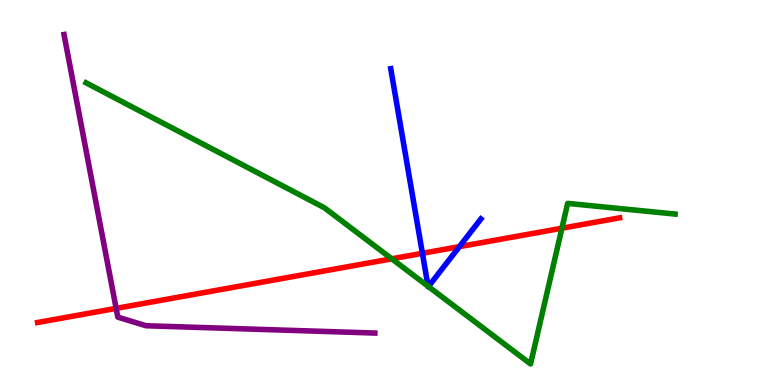[{'lines': ['blue', 'red'], 'intersections': [{'x': 5.45, 'y': 3.42}, {'x': 5.93, 'y': 3.59}]}, {'lines': ['green', 'red'], 'intersections': [{'x': 5.05, 'y': 3.28}, {'x': 7.25, 'y': 4.07}]}, {'lines': ['purple', 'red'], 'intersections': [{'x': 1.5, 'y': 1.99}]}, {'lines': ['blue', 'green'], 'intersections': [{'x': 5.52, 'y': 2.56}, {'x': 5.53, 'y': 2.56}]}, {'lines': ['blue', 'purple'], 'intersections': []}, {'lines': ['green', 'purple'], 'intersections': []}]